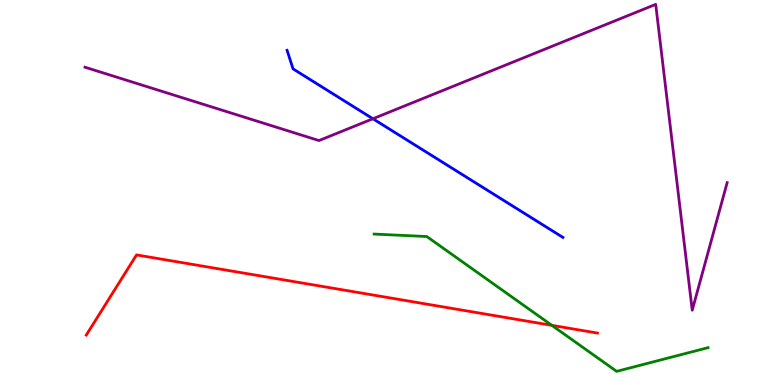[{'lines': ['blue', 'red'], 'intersections': []}, {'lines': ['green', 'red'], 'intersections': [{'x': 7.12, 'y': 1.55}]}, {'lines': ['purple', 'red'], 'intersections': []}, {'lines': ['blue', 'green'], 'intersections': []}, {'lines': ['blue', 'purple'], 'intersections': [{'x': 4.81, 'y': 6.92}]}, {'lines': ['green', 'purple'], 'intersections': []}]